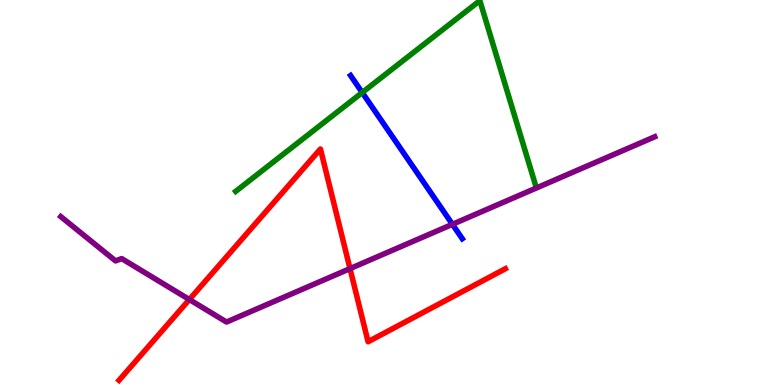[{'lines': ['blue', 'red'], 'intersections': []}, {'lines': ['green', 'red'], 'intersections': []}, {'lines': ['purple', 'red'], 'intersections': [{'x': 2.44, 'y': 2.22}, {'x': 4.52, 'y': 3.02}]}, {'lines': ['blue', 'green'], 'intersections': [{'x': 4.67, 'y': 7.6}]}, {'lines': ['blue', 'purple'], 'intersections': [{'x': 5.84, 'y': 4.17}]}, {'lines': ['green', 'purple'], 'intersections': []}]